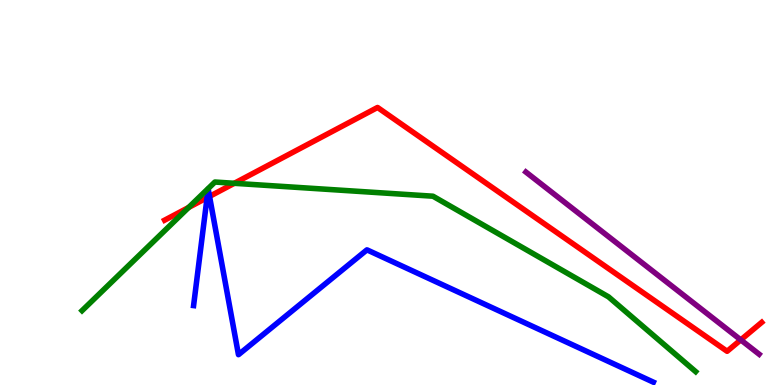[{'lines': ['blue', 'red'], 'intersections': [{'x': 2.67, 'y': 4.86}, {'x': 2.7, 'y': 4.9}]}, {'lines': ['green', 'red'], 'intersections': [{'x': 2.43, 'y': 4.61}, {'x': 3.02, 'y': 5.24}]}, {'lines': ['purple', 'red'], 'intersections': [{'x': 9.56, 'y': 1.17}]}, {'lines': ['blue', 'green'], 'intersections': []}, {'lines': ['blue', 'purple'], 'intersections': []}, {'lines': ['green', 'purple'], 'intersections': []}]